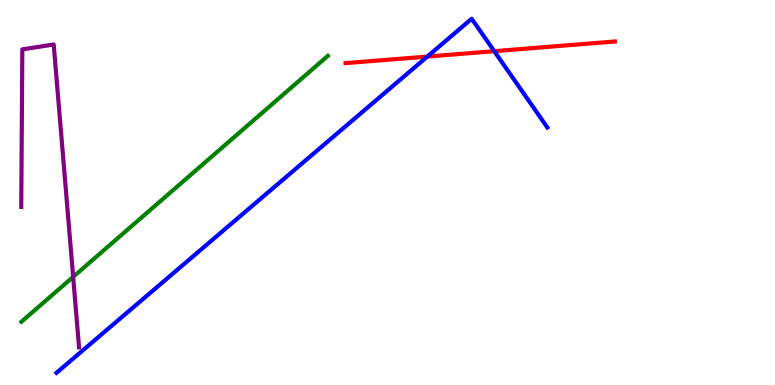[{'lines': ['blue', 'red'], 'intersections': [{'x': 5.51, 'y': 8.53}, {'x': 6.38, 'y': 8.67}]}, {'lines': ['green', 'red'], 'intersections': []}, {'lines': ['purple', 'red'], 'intersections': []}, {'lines': ['blue', 'green'], 'intersections': []}, {'lines': ['blue', 'purple'], 'intersections': []}, {'lines': ['green', 'purple'], 'intersections': [{'x': 0.944, 'y': 2.81}]}]